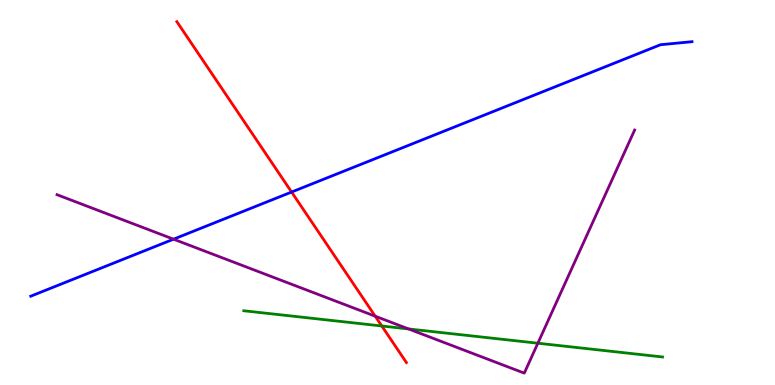[{'lines': ['blue', 'red'], 'intersections': [{'x': 3.76, 'y': 5.01}]}, {'lines': ['green', 'red'], 'intersections': [{'x': 4.93, 'y': 1.53}]}, {'lines': ['purple', 'red'], 'intersections': [{'x': 4.84, 'y': 1.79}]}, {'lines': ['blue', 'green'], 'intersections': []}, {'lines': ['blue', 'purple'], 'intersections': [{'x': 2.24, 'y': 3.79}]}, {'lines': ['green', 'purple'], 'intersections': [{'x': 5.27, 'y': 1.46}, {'x': 6.94, 'y': 1.09}]}]